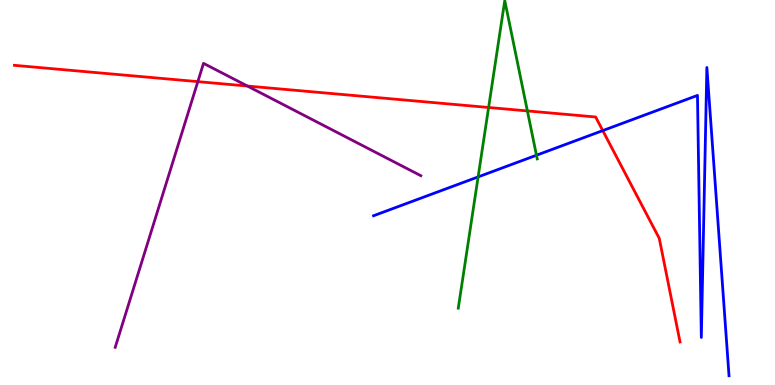[{'lines': ['blue', 'red'], 'intersections': [{'x': 7.78, 'y': 6.61}]}, {'lines': ['green', 'red'], 'intersections': [{'x': 6.3, 'y': 7.21}, {'x': 6.81, 'y': 7.12}]}, {'lines': ['purple', 'red'], 'intersections': [{'x': 2.55, 'y': 7.88}, {'x': 3.19, 'y': 7.77}]}, {'lines': ['blue', 'green'], 'intersections': [{'x': 6.17, 'y': 5.41}, {'x': 6.92, 'y': 5.97}]}, {'lines': ['blue', 'purple'], 'intersections': []}, {'lines': ['green', 'purple'], 'intersections': []}]